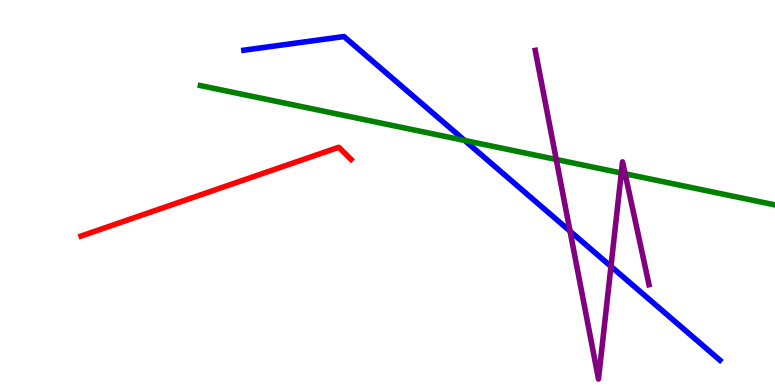[{'lines': ['blue', 'red'], 'intersections': []}, {'lines': ['green', 'red'], 'intersections': []}, {'lines': ['purple', 'red'], 'intersections': []}, {'lines': ['blue', 'green'], 'intersections': [{'x': 6.0, 'y': 6.35}]}, {'lines': ['blue', 'purple'], 'intersections': [{'x': 7.36, 'y': 4.0}, {'x': 7.88, 'y': 3.08}]}, {'lines': ['green', 'purple'], 'intersections': [{'x': 7.18, 'y': 5.86}, {'x': 8.02, 'y': 5.51}, {'x': 8.07, 'y': 5.49}]}]